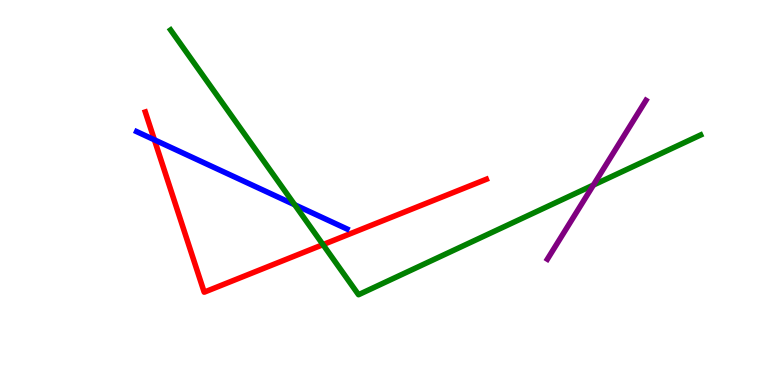[{'lines': ['blue', 'red'], 'intersections': [{'x': 1.99, 'y': 6.37}]}, {'lines': ['green', 'red'], 'intersections': [{'x': 4.17, 'y': 3.65}]}, {'lines': ['purple', 'red'], 'intersections': []}, {'lines': ['blue', 'green'], 'intersections': [{'x': 3.8, 'y': 4.68}]}, {'lines': ['blue', 'purple'], 'intersections': []}, {'lines': ['green', 'purple'], 'intersections': [{'x': 7.66, 'y': 5.19}]}]